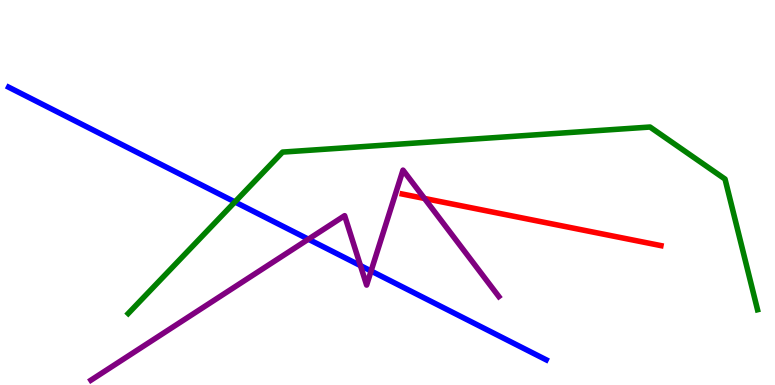[{'lines': ['blue', 'red'], 'intersections': []}, {'lines': ['green', 'red'], 'intersections': []}, {'lines': ['purple', 'red'], 'intersections': [{'x': 5.48, 'y': 4.85}]}, {'lines': ['blue', 'green'], 'intersections': [{'x': 3.03, 'y': 4.75}]}, {'lines': ['blue', 'purple'], 'intersections': [{'x': 3.98, 'y': 3.79}, {'x': 4.65, 'y': 3.1}, {'x': 4.79, 'y': 2.96}]}, {'lines': ['green', 'purple'], 'intersections': []}]